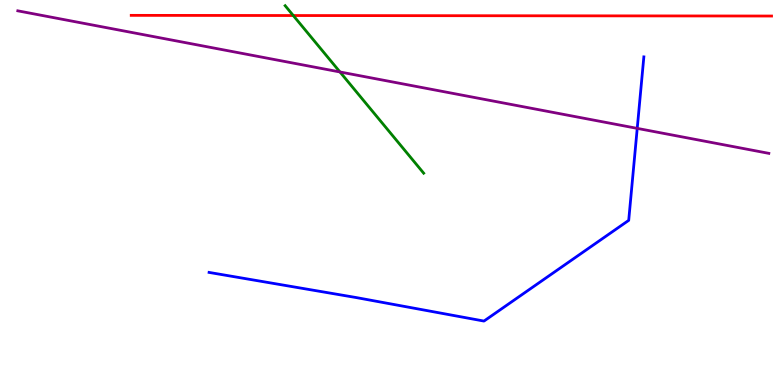[{'lines': ['blue', 'red'], 'intersections': []}, {'lines': ['green', 'red'], 'intersections': [{'x': 3.78, 'y': 9.6}]}, {'lines': ['purple', 'red'], 'intersections': []}, {'lines': ['blue', 'green'], 'intersections': []}, {'lines': ['blue', 'purple'], 'intersections': [{'x': 8.22, 'y': 6.67}]}, {'lines': ['green', 'purple'], 'intersections': [{'x': 4.39, 'y': 8.13}]}]